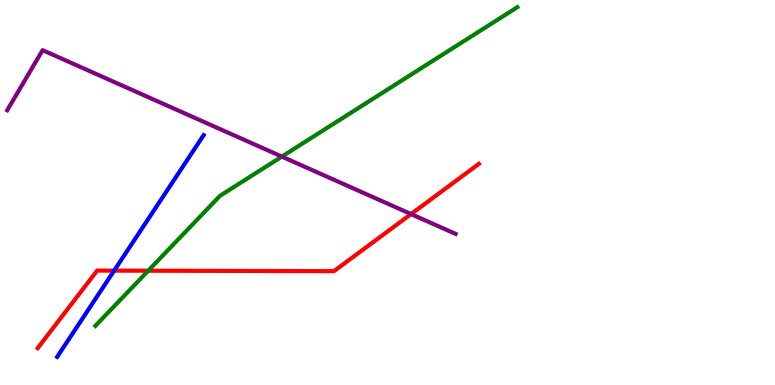[{'lines': ['blue', 'red'], 'intersections': [{'x': 1.47, 'y': 2.97}]}, {'lines': ['green', 'red'], 'intersections': [{'x': 1.91, 'y': 2.97}]}, {'lines': ['purple', 'red'], 'intersections': [{'x': 5.3, 'y': 4.44}]}, {'lines': ['blue', 'green'], 'intersections': []}, {'lines': ['blue', 'purple'], 'intersections': []}, {'lines': ['green', 'purple'], 'intersections': [{'x': 3.64, 'y': 5.93}]}]